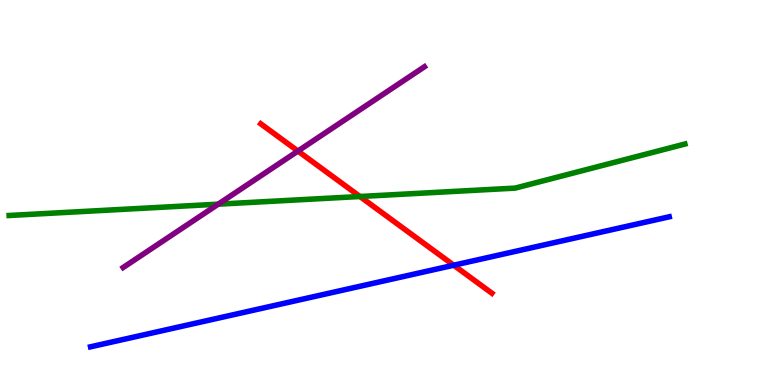[{'lines': ['blue', 'red'], 'intersections': [{'x': 5.85, 'y': 3.11}]}, {'lines': ['green', 'red'], 'intersections': [{'x': 4.64, 'y': 4.9}]}, {'lines': ['purple', 'red'], 'intersections': [{'x': 3.84, 'y': 6.08}]}, {'lines': ['blue', 'green'], 'intersections': []}, {'lines': ['blue', 'purple'], 'intersections': []}, {'lines': ['green', 'purple'], 'intersections': [{'x': 2.82, 'y': 4.7}]}]